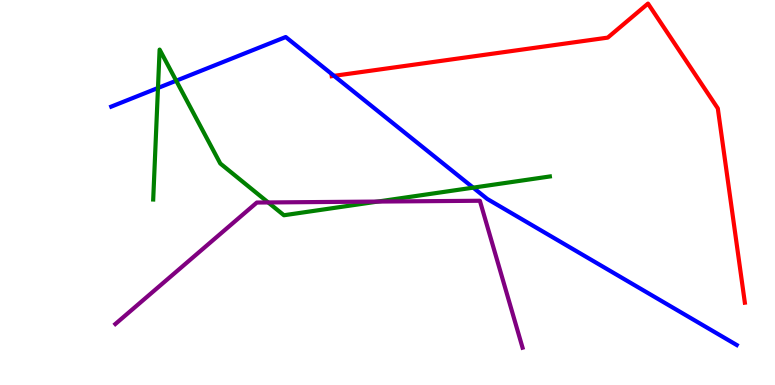[{'lines': ['blue', 'red'], 'intersections': [{'x': 4.31, 'y': 8.03}]}, {'lines': ['green', 'red'], 'intersections': []}, {'lines': ['purple', 'red'], 'intersections': []}, {'lines': ['blue', 'green'], 'intersections': [{'x': 2.04, 'y': 7.71}, {'x': 2.27, 'y': 7.9}, {'x': 6.11, 'y': 5.13}]}, {'lines': ['blue', 'purple'], 'intersections': []}, {'lines': ['green', 'purple'], 'intersections': [{'x': 3.46, 'y': 4.74}, {'x': 4.87, 'y': 4.76}]}]